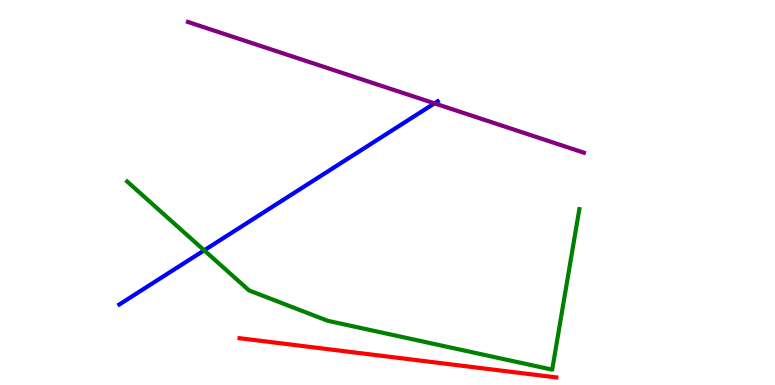[{'lines': ['blue', 'red'], 'intersections': []}, {'lines': ['green', 'red'], 'intersections': []}, {'lines': ['purple', 'red'], 'intersections': []}, {'lines': ['blue', 'green'], 'intersections': [{'x': 2.63, 'y': 3.5}]}, {'lines': ['blue', 'purple'], 'intersections': [{'x': 5.61, 'y': 7.32}]}, {'lines': ['green', 'purple'], 'intersections': []}]